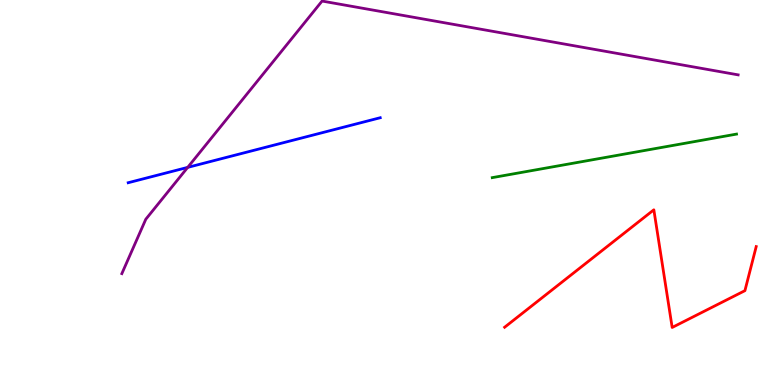[{'lines': ['blue', 'red'], 'intersections': []}, {'lines': ['green', 'red'], 'intersections': []}, {'lines': ['purple', 'red'], 'intersections': []}, {'lines': ['blue', 'green'], 'intersections': []}, {'lines': ['blue', 'purple'], 'intersections': [{'x': 2.42, 'y': 5.65}]}, {'lines': ['green', 'purple'], 'intersections': []}]